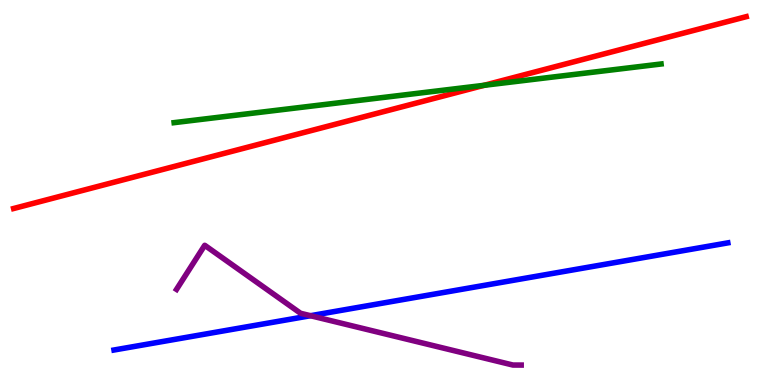[{'lines': ['blue', 'red'], 'intersections': []}, {'lines': ['green', 'red'], 'intersections': [{'x': 6.25, 'y': 7.78}]}, {'lines': ['purple', 'red'], 'intersections': []}, {'lines': ['blue', 'green'], 'intersections': []}, {'lines': ['blue', 'purple'], 'intersections': [{'x': 4.01, 'y': 1.8}]}, {'lines': ['green', 'purple'], 'intersections': []}]